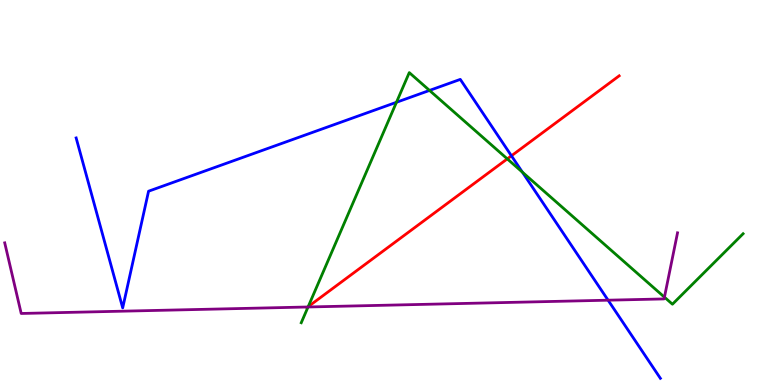[{'lines': ['blue', 'red'], 'intersections': [{'x': 6.6, 'y': 5.95}]}, {'lines': ['green', 'red'], 'intersections': [{'x': 3.98, 'y': 2.03}, {'x': 6.55, 'y': 5.87}]}, {'lines': ['purple', 'red'], 'intersections': [{'x': 3.97, 'y': 2.03}]}, {'lines': ['blue', 'green'], 'intersections': [{'x': 5.12, 'y': 7.34}, {'x': 5.54, 'y': 7.65}, {'x': 6.74, 'y': 5.53}]}, {'lines': ['blue', 'purple'], 'intersections': [{'x': 7.85, 'y': 2.2}]}, {'lines': ['green', 'purple'], 'intersections': [{'x': 3.97, 'y': 2.03}, {'x': 8.57, 'y': 2.28}]}]